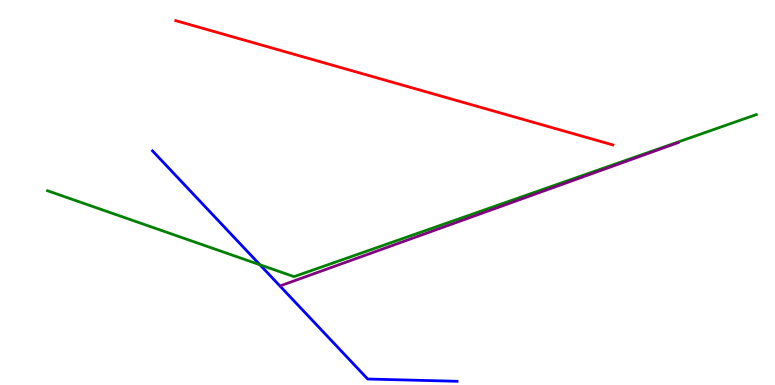[{'lines': ['blue', 'red'], 'intersections': []}, {'lines': ['green', 'red'], 'intersections': []}, {'lines': ['purple', 'red'], 'intersections': []}, {'lines': ['blue', 'green'], 'intersections': [{'x': 3.35, 'y': 3.12}]}, {'lines': ['blue', 'purple'], 'intersections': []}, {'lines': ['green', 'purple'], 'intersections': []}]